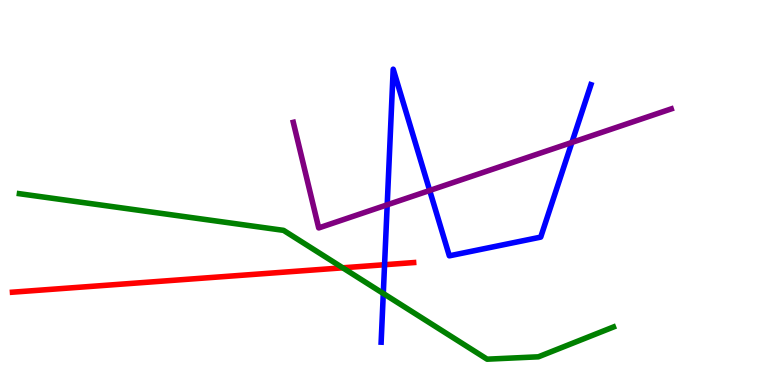[{'lines': ['blue', 'red'], 'intersections': [{'x': 4.96, 'y': 3.12}]}, {'lines': ['green', 'red'], 'intersections': [{'x': 4.42, 'y': 3.04}]}, {'lines': ['purple', 'red'], 'intersections': []}, {'lines': ['blue', 'green'], 'intersections': [{'x': 4.95, 'y': 2.38}]}, {'lines': ['blue', 'purple'], 'intersections': [{'x': 5.0, 'y': 4.68}, {'x': 5.54, 'y': 5.05}, {'x': 7.38, 'y': 6.3}]}, {'lines': ['green', 'purple'], 'intersections': []}]